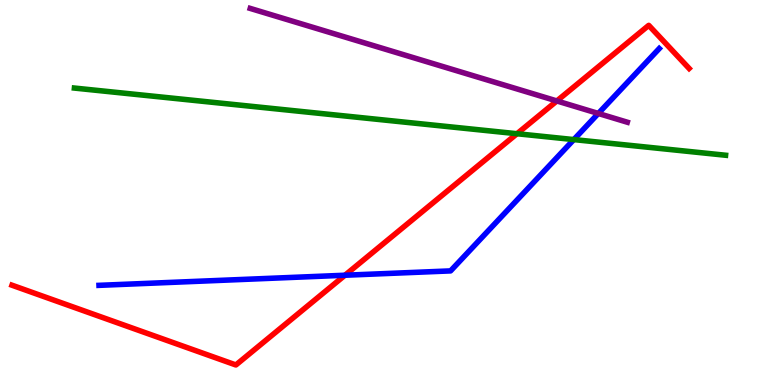[{'lines': ['blue', 'red'], 'intersections': [{'x': 4.45, 'y': 2.85}]}, {'lines': ['green', 'red'], 'intersections': [{'x': 6.67, 'y': 6.53}]}, {'lines': ['purple', 'red'], 'intersections': [{'x': 7.19, 'y': 7.38}]}, {'lines': ['blue', 'green'], 'intersections': [{'x': 7.4, 'y': 6.37}]}, {'lines': ['blue', 'purple'], 'intersections': [{'x': 7.72, 'y': 7.05}]}, {'lines': ['green', 'purple'], 'intersections': []}]